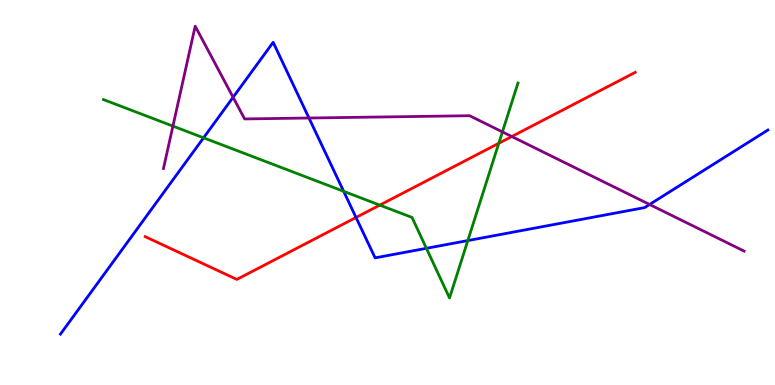[{'lines': ['blue', 'red'], 'intersections': [{'x': 4.59, 'y': 4.35}]}, {'lines': ['green', 'red'], 'intersections': [{'x': 4.9, 'y': 4.67}, {'x': 6.44, 'y': 6.28}]}, {'lines': ['purple', 'red'], 'intersections': [{'x': 6.6, 'y': 6.45}]}, {'lines': ['blue', 'green'], 'intersections': [{'x': 2.63, 'y': 6.42}, {'x': 4.43, 'y': 5.03}, {'x': 5.5, 'y': 3.55}, {'x': 6.04, 'y': 3.75}]}, {'lines': ['blue', 'purple'], 'intersections': [{'x': 3.01, 'y': 7.47}, {'x': 3.99, 'y': 6.93}, {'x': 8.38, 'y': 4.69}]}, {'lines': ['green', 'purple'], 'intersections': [{'x': 2.23, 'y': 6.72}, {'x': 6.48, 'y': 6.57}]}]